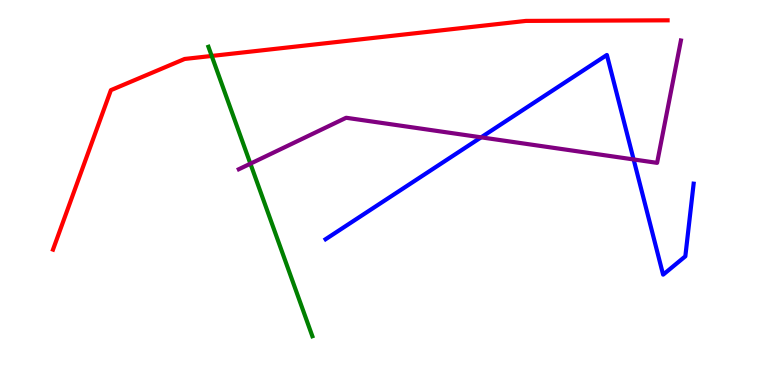[{'lines': ['blue', 'red'], 'intersections': []}, {'lines': ['green', 'red'], 'intersections': [{'x': 2.73, 'y': 8.55}]}, {'lines': ['purple', 'red'], 'intersections': []}, {'lines': ['blue', 'green'], 'intersections': []}, {'lines': ['blue', 'purple'], 'intersections': [{'x': 6.21, 'y': 6.43}, {'x': 8.18, 'y': 5.86}]}, {'lines': ['green', 'purple'], 'intersections': [{'x': 3.23, 'y': 5.75}]}]